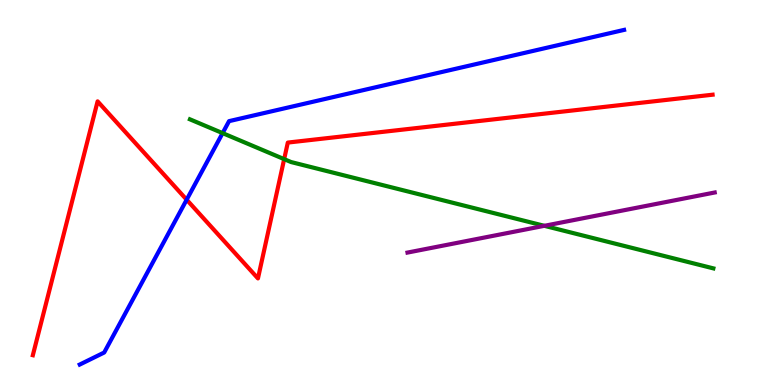[{'lines': ['blue', 'red'], 'intersections': [{'x': 2.41, 'y': 4.81}]}, {'lines': ['green', 'red'], 'intersections': [{'x': 3.67, 'y': 5.87}]}, {'lines': ['purple', 'red'], 'intersections': []}, {'lines': ['blue', 'green'], 'intersections': [{'x': 2.87, 'y': 6.54}]}, {'lines': ['blue', 'purple'], 'intersections': []}, {'lines': ['green', 'purple'], 'intersections': [{'x': 7.02, 'y': 4.13}]}]